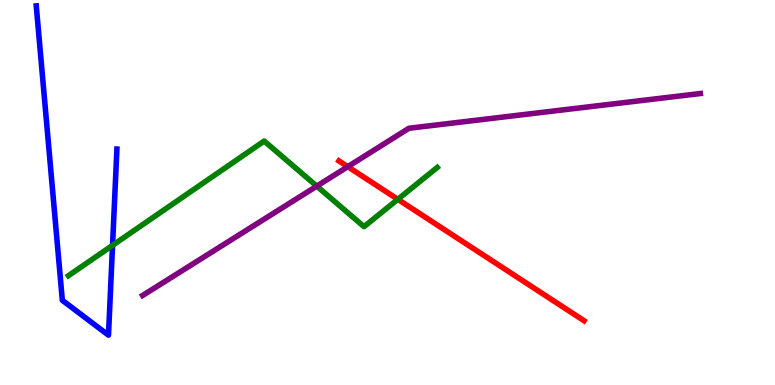[{'lines': ['blue', 'red'], 'intersections': []}, {'lines': ['green', 'red'], 'intersections': [{'x': 5.13, 'y': 4.82}]}, {'lines': ['purple', 'red'], 'intersections': [{'x': 4.49, 'y': 5.67}]}, {'lines': ['blue', 'green'], 'intersections': [{'x': 1.45, 'y': 3.63}]}, {'lines': ['blue', 'purple'], 'intersections': []}, {'lines': ['green', 'purple'], 'intersections': [{'x': 4.09, 'y': 5.17}]}]